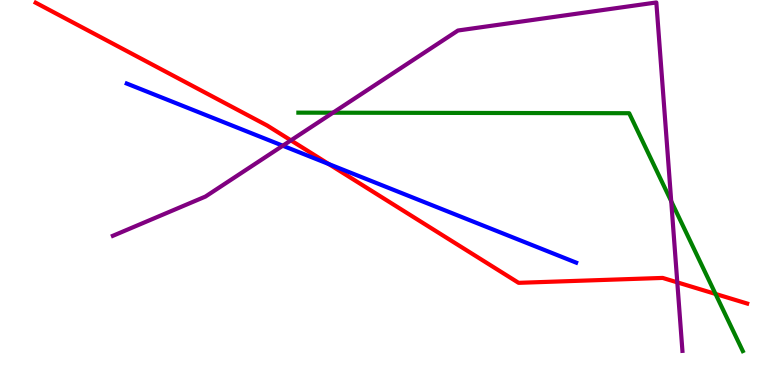[{'lines': ['blue', 'red'], 'intersections': [{'x': 4.24, 'y': 5.74}]}, {'lines': ['green', 'red'], 'intersections': [{'x': 9.23, 'y': 2.37}]}, {'lines': ['purple', 'red'], 'intersections': [{'x': 3.75, 'y': 6.35}, {'x': 8.74, 'y': 2.67}]}, {'lines': ['blue', 'green'], 'intersections': []}, {'lines': ['blue', 'purple'], 'intersections': [{'x': 3.65, 'y': 6.22}]}, {'lines': ['green', 'purple'], 'intersections': [{'x': 4.3, 'y': 7.07}, {'x': 8.66, 'y': 4.77}]}]